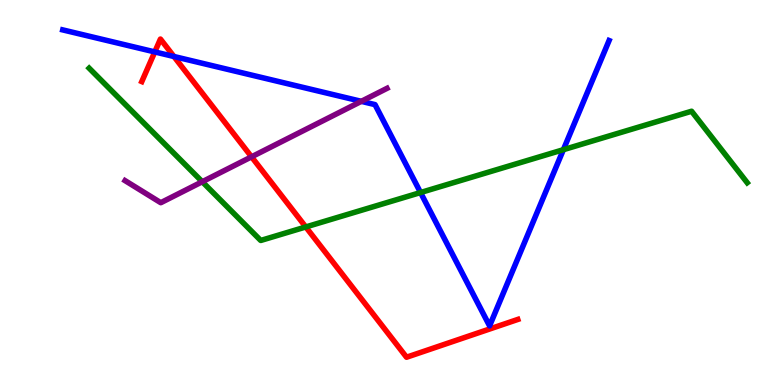[{'lines': ['blue', 'red'], 'intersections': [{'x': 2.0, 'y': 8.65}, {'x': 2.24, 'y': 8.53}]}, {'lines': ['green', 'red'], 'intersections': [{'x': 3.95, 'y': 4.1}]}, {'lines': ['purple', 'red'], 'intersections': [{'x': 3.25, 'y': 5.93}]}, {'lines': ['blue', 'green'], 'intersections': [{'x': 5.43, 'y': 5.0}, {'x': 7.27, 'y': 6.11}]}, {'lines': ['blue', 'purple'], 'intersections': [{'x': 4.66, 'y': 7.37}]}, {'lines': ['green', 'purple'], 'intersections': [{'x': 2.61, 'y': 5.28}]}]